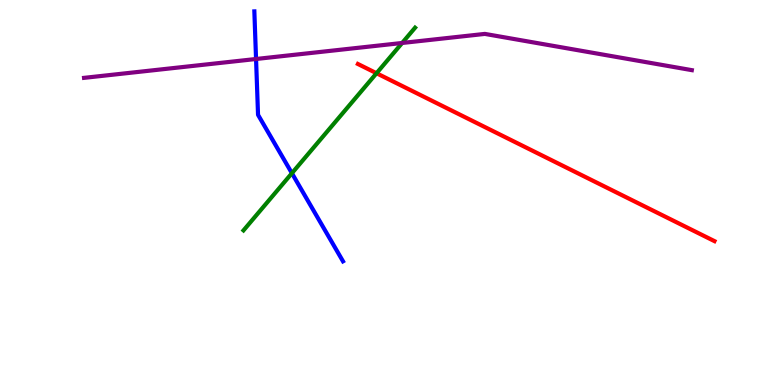[{'lines': ['blue', 'red'], 'intersections': []}, {'lines': ['green', 'red'], 'intersections': [{'x': 4.86, 'y': 8.1}]}, {'lines': ['purple', 'red'], 'intersections': []}, {'lines': ['blue', 'green'], 'intersections': [{'x': 3.77, 'y': 5.5}]}, {'lines': ['blue', 'purple'], 'intersections': [{'x': 3.3, 'y': 8.47}]}, {'lines': ['green', 'purple'], 'intersections': [{'x': 5.19, 'y': 8.88}]}]